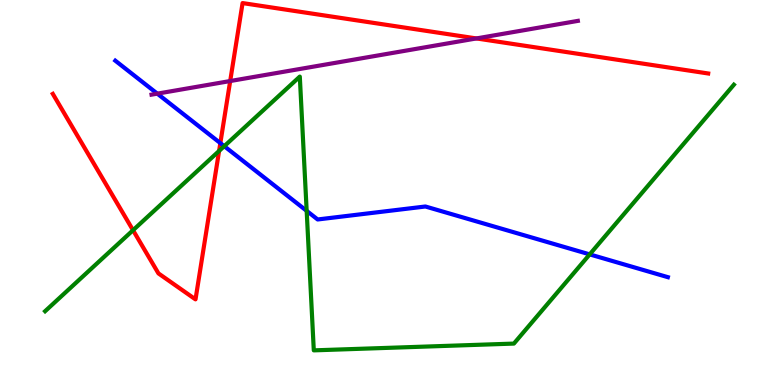[{'lines': ['blue', 'red'], 'intersections': [{'x': 2.84, 'y': 6.28}]}, {'lines': ['green', 'red'], 'intersections': [{'x': 1.72, 'y': 4.02}, {'x': 2.83, 'y': 6.08}]}, {'lines': ['purple', 'red'], 'intersections': [{'x': 2.97, 'y': 7.9}, {'x': 6.15, 'y': 9.0}]}, {'lines': ['blue', 'green'], 'intersections': [{'x': 2.89, 'y': 6.2}, {'x': 3.96, 'y': 4.52}, {'x': 7.61, 'y': 3.39}]}, {'lines': ['blue', 'purple'], 'intersections': [{'x': 2.03, 'y': 7.57}]}, {'lines': ['green', 'purple'], 'intersections': []}]